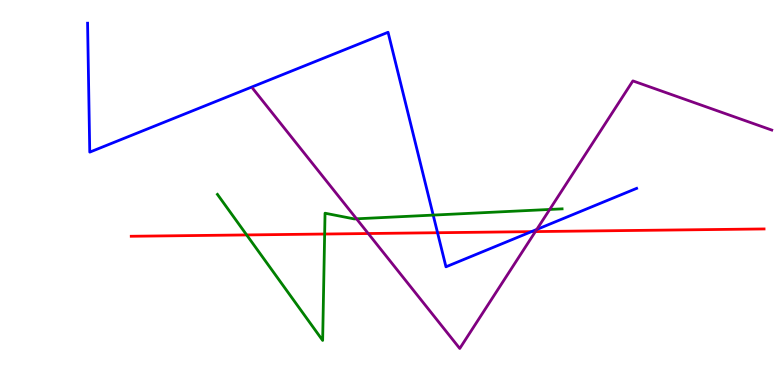[{'lines': ['blue', 'red'], 'intersections': [{'x': 5.65, 'y': 3.96}, {'x': 6.86, 'y': 3.98}]}, {'lines': ['green', 'red'], 'intersections': [{'x': 3.18, 'y': 3.9}, {'x': 4.19, 'y': 3.92}]}, {'lines': ['purple', 'red'], 'intersections': [{'x': 4.75, 'y': 3.93}, {'x': 6.91, 'y': 3.98}]}, {'lines': ['blue', 'green'], 'intersections': [{'x': 5.59, 'y': 4.41}]}, {'lines': ['blue', 'purple'], 'intersections': [{'x': 6.93, 'y': 4.04}]}, {'lines': ['green', 'purple'], 'intersections': [{'x': 4.6, 'y': 4.32}, {'x': 7.09, 'y': 4.56}]}]